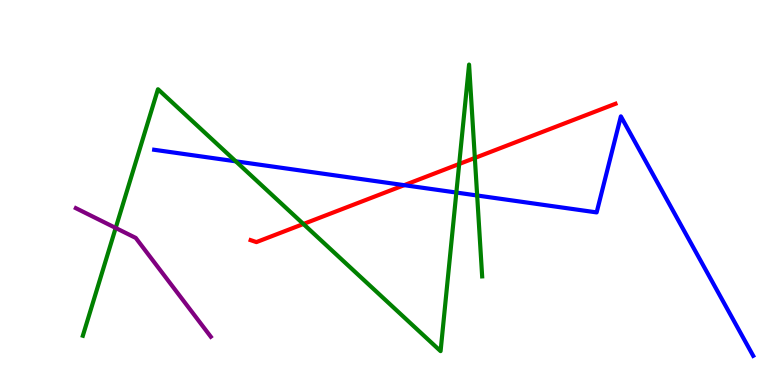[{'lines': ['blue', 'red'], 'intersections': [{'x': 5.22, 'y': 5.19}]}, {'lines': ['green', 'red'], 'intersections': [{'x': 3.91, 'y': 4.18}, {'x': 5.93, 'y': 5.74}, {'x': 6.13, 'y': 5.9}]}, {'lines': ['purple', 'red'], 'intersections': []}, {'lines': ['blue', 'green'], 'intersections': [{'x': 3.04, 'y': 5.81}, {'x': 5.89, 'y': 5.0}, {'x': 6.16, 'y': 4.92}]}, {'lines': ['blue', 'purple'], 'intersections': []}, {'lines': ['green', 'purple'], 'intersections': [{'x': 1.49, 'y': 4.08}]}]